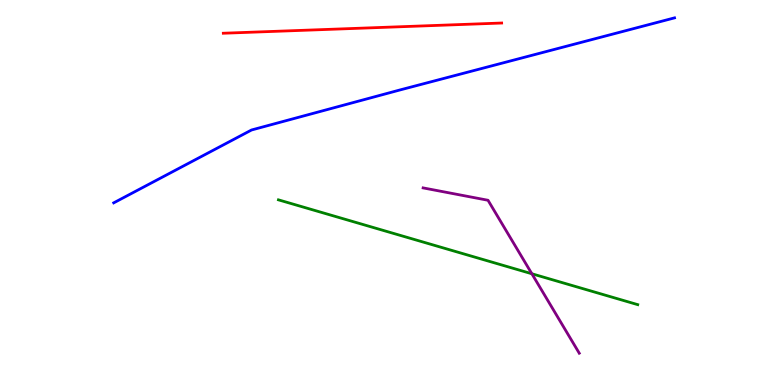[{'lines': ['blue', 'red'], 'intersections': []}, {'lines': ['green', 'red'], 'intersections': []}, {'lines': ['purple', 'red'], 'intersections': []}, {'lines': ['blue', 'green'], 'intersections': []}, {'lines': ['blue', 'purple'], 'intersections': []}, {'lines': ['green', 'purple'], 'intersections': [{'x': 6.86, 'y': 2.89}]}]